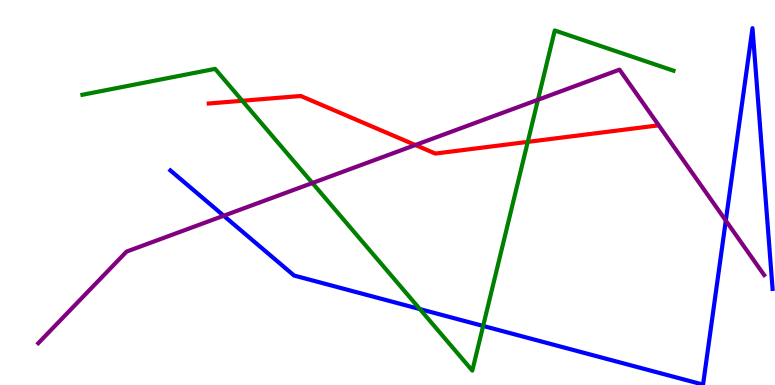[{'lines': ['blue', 'red'], 'intersections': []}, {'lines': ['green', 'red'], 'intersections': [{'x': 3.13, 'y': 7.38}, {'x': 6.81, 'y': 6.31}]}, {'lines': ['purple', 'red'], 'intersections': [{'x': 5.36, 'y': 6.23}]}, {'lines': ['blue', 'green'], 'intersections': [{'x': 5.42, 'y': 1.97}, {'x': 6.23, 'y': 1.53}]}, {'lines': ['blue', 'purple'], 'intersections': [{'x': 2.89, 'y': 4.4}, {'x': 9.37, 'y': 4.27}]}, {'lines': ['green', 'purple'], 'intersections': [{'x': 4.03, 'y': 5.25}, {'x': 6.94, 'y': 7.41}]}]